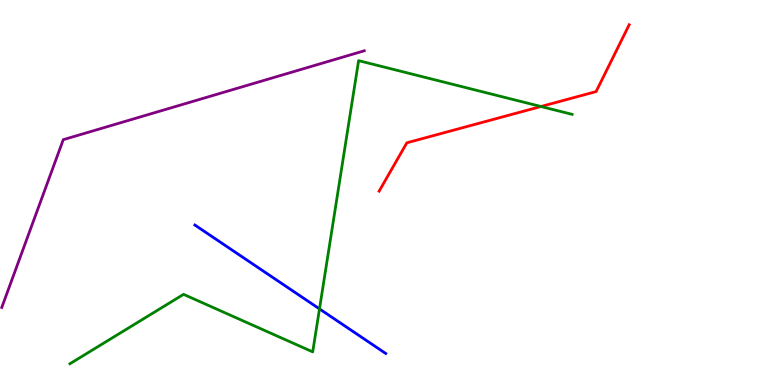[{'lines': ['blue', 'red'], 'intersections': []}, {'lines': ['green', 'red'], 'intersections': [{'x': 6.98, 'y': 7.23}]}, {'lines': ['purple', 'red'], 'intersections': []}, {'lines': ['blue', 'green'], 'intersections': [{'x': 4.12, 'y': 1.98}]}, {'lines': ['blue', 'purple'], 'intersections': []}, {'lines': ['green', 'purple'], 'intersections': []}]